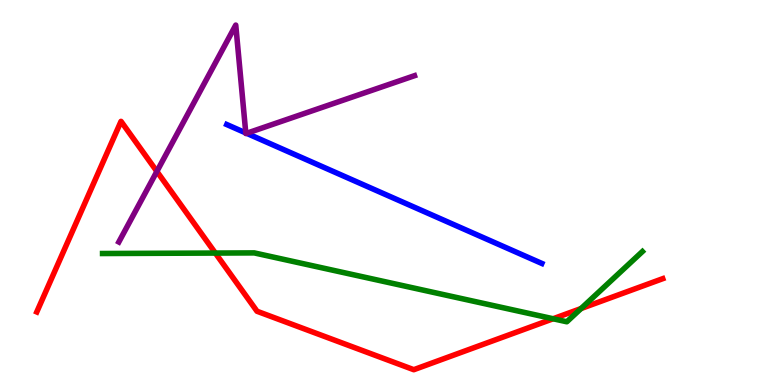[{'lines': ['blue', 'red'], 'intersections': []}, {'lines': ['green', 'red'], 'intersections': [{'x': 2.78, 'y': 3.43}, {'x': 7.14, 'y': 1.72}, {'x': 7.5, 'y': 1.99}]}, {'lines': ['purple', 'red'], 'intersections': [{'x': 2.02, 'y': 5.55}]}, {'lines': ['blue', 'green'], 'intersections': []}, {'lines': ['blue', 'purple'], 'intersections': [{'x': 3.17, 'y': 6.55}, {'x': 3.18, 'y': 6.54}]}, {'lines': ['green', 'purple'], 'intersections': []}]